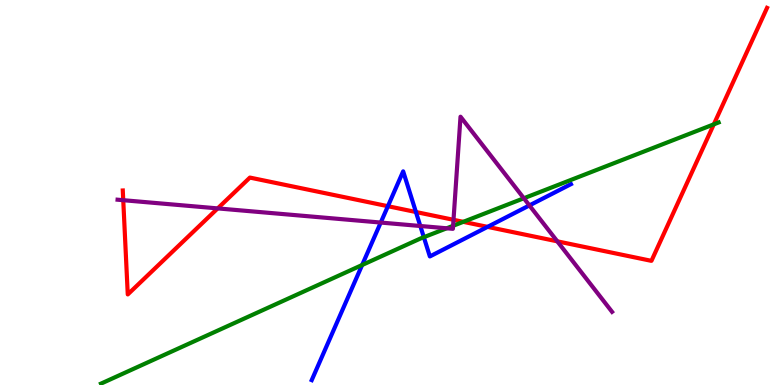[{'lines': ['blue', 'red'], 'intersections': [{'x': 5.01, 'y': 4.64}, {'x': 5.37, 'y': 4.49}, {'x': 6.29, 'y': 4.11}]}, {'lines': ['green', 'red'], 'intersections': [{'x': 5.98, 'y': 4.24}, {'x': 9.21, 'y': 6.77}]}, {'lines': ['purple', 'red'], 'intersections': [{'x': 1.59, 'y': 4.8}, {'x': 2.81, 'y': 4.59}, {'x': 5.85, 'y': 4.29}, {'x': 7.19, 'y': 3.73}]}, {'lines': ['blue', 'green'], 'intersections': [{'x': 4.67, 'y': 3.12}, {'x': 5.47, 'y': 3.84}]}, {'lines': ['blue', 'purple'], 'intersections': [{'x': 4.91, 'y': 4.22}, {'x': 5.42, 'y': 4.13}, {'x': 6.83, 'y': 4.66}]}, {'lines': ['green', 'purple'], 'intersections': [{'x': 5.76, 'y': 4.07}, {'x': 5.85, 'y': 4.14}, {'x': 6.76, 'y': 4.85}]}]